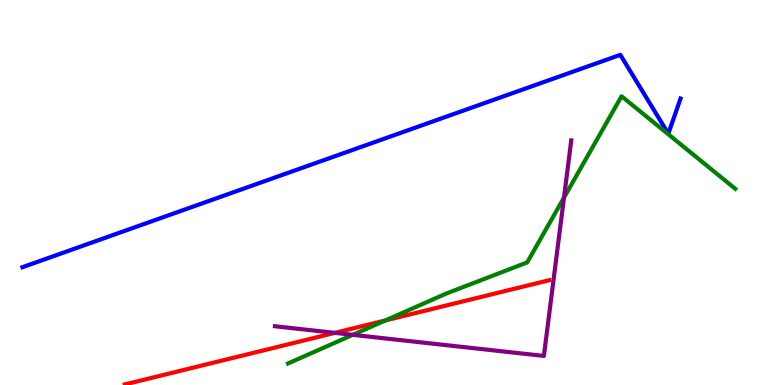[{'lines': ['blue', 'red'], 'intersections': []}, {'lines': ['green', 'red'], 'intersections': [{'x': 4.97, 'y': 1.68}]}, {'lines': ['purple', 'red'], 'intersections': [{'x': 4.32, 'y': 1.35}]}, {'lines': ['blue', 'green'], 'intersections': []}, {'lines': ['blue', 'purple'], 'intersections': []}, {'lines': ['green', 'purple'], 'intersections': [{'x': 4.55, 'y': 1.3}, {'x': 7.28, 'y': 4.87}]}]